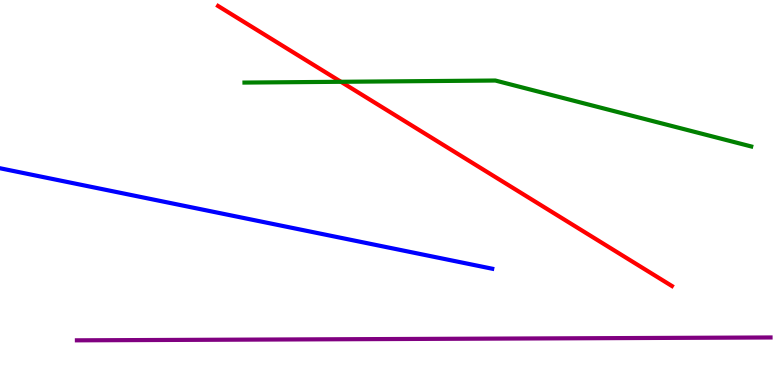[{'lines': ['blue', 'red'], 'intersections': []}, {'lines': ['green', 'red'], 'intersections': [{'x': 4.4, 'y': 7.88}]}, {'lines': ['purple', 'red'], 'intersections': []}, {'lines': ['blue', 'green'], 'intersections': []}, {'lines': ['blue', 'purple'], 'intersections': []}, {'lines': ['green', 'purple'], 'intersections': []}]